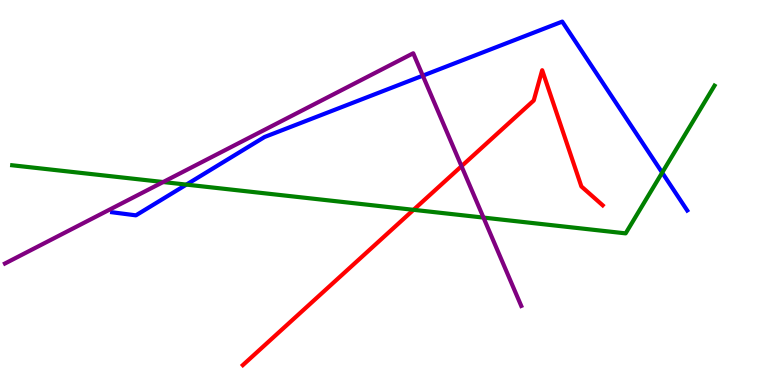[{'lines': ['blue', 'red'], 'intersections': []}, {'lines': ['green', 'red'], 'intersections': [{'x': 5.34, 'y': 4.55}]}, {'lines': ['purple', 'red'], 'intersections': [{'x': 5.95, 'y': 5.68}]}, {'lines': ['blue', 'green'], 'intersections': [{'x': 2.4, 'y': 5.2}, {'x': 8.54, 'y': 5.52}]}, {'lines': ['blue', 'purple'], 'intersections': [{'x': 5.46, 'y': 8.03}]}, {'lines': ['green', 'purple'], 'intersections': [{'x': 2.11, 'y': 5.27}, {'x': 6.24, 'y': 4.35}]}]